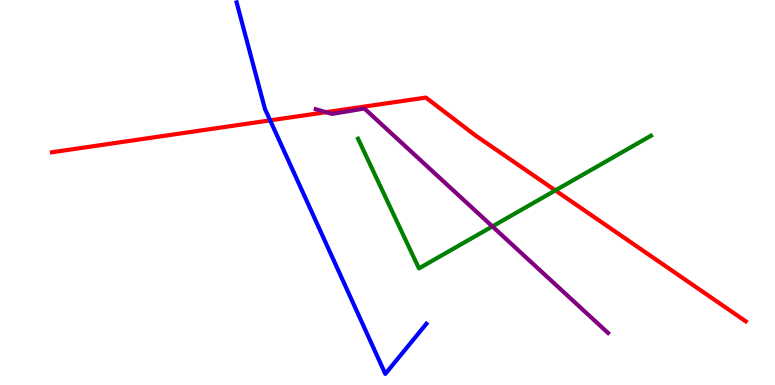[{'lines': ['blue', 'red'], 'intersections': [{'x': 3.49, 'y': 6.87}]}, {'lines': ['green', 'red'], 'intersections': [{'x': 7.17, 'y': 5.05}]}, {'lines': ['purple', 'red'], 'intersections': [{'x': 4.21, 'y': 7.09}]}, {'lines': ['blue', 'green'], 'intersections': []}, {'lines': ['blue', 'purple'], 'intersections': []}, {'lines': ['green', 'purple'], 'intersections': [{'x': 6.35, 'y': 4.12}]}]